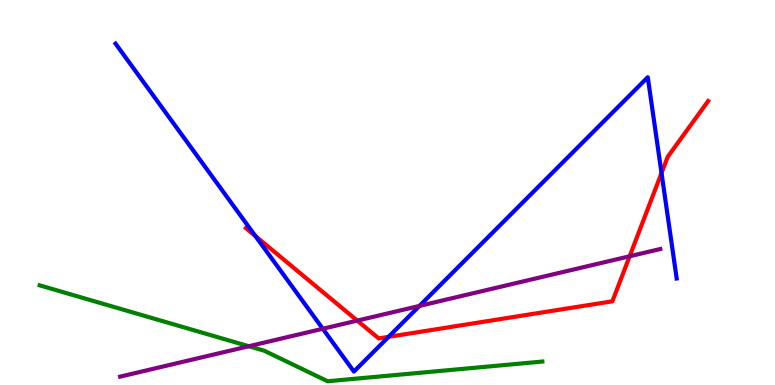[{'lines': ['blue', 'red'], 'intersections': [{'x': 3.3, 'y': 3.87}, {'x': 5.01, 'y': 1.25}, {'x': 8.54, 'y': 5.51}]}, {'lines': ['green', 'red'], 'intersections': []}, {'lines': ['purple', 'red'], 'intersections': [{'x': 4.61, 'y': 1.67}, {'x': 8.12, 'y': 3.34}]}, {'lines': ['blue', 'green'], 'intersections': []}, {'lines': ['blue', 'purple'], 'intersections': [{'x': 4.17, 'y': 1.46}, {'x': 5.41, 'y': 2.05}]}, {'lines': ['green', 'purple'], 'intersections': [{'x': 3.21, 'y': 1.01}]}]